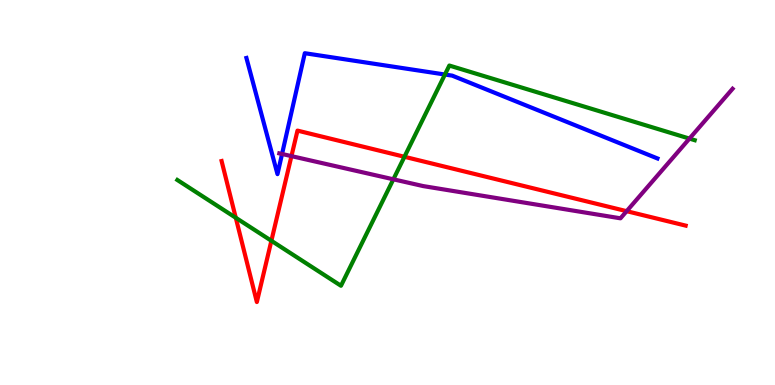[{'lines': ['blue', 'red'], 'intersections': []}, {'lines': ['green', 'red'], 'intersections': [{'x': 3.04, 'y': 4.34}, {'x': 3.5, 'y': 3.75}, {'x': 5.22, 'y': 5.93}]}, {'lines': ['purple', 'red'], 'intersections': [{'x': 3.76, 'y': 5.94}, {'x': 8.09, 'y': 4.52}]}, {'lines': ['blue', 'green'], 'intersections': [{'x': 5.74, 'y': 8.06}]}, {'lines': ['blue', 'purple'], 'intersections': [{'x': 3.64, 'y': 6.0}]}, {'lines': ['green', 'purple'], 'intersections': [{'x': 5.08, 'y': 5.34}, {'x': 8.9, 'y': 6.4}]}]